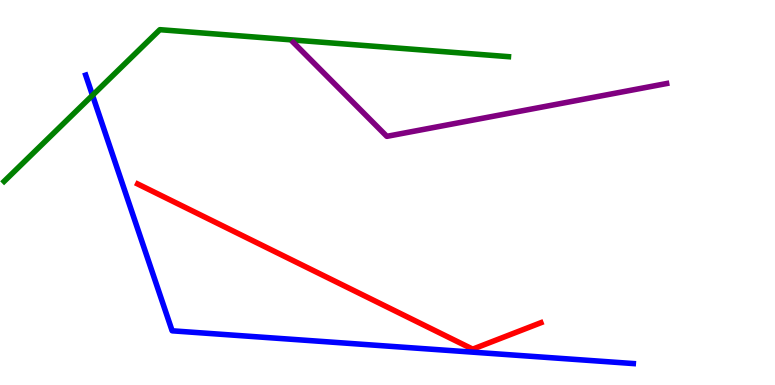[{'lines': ['blue', 'red'], 'intersections': []}, {'lines': ['green', 'red'], 'intersections': []}, {'lines': ['purple', 'red'], 'intersections': []}, {'lines': ['blue', 'green'], 'intersections': [{'x': 1.19, 'y': 7.52}]}, {'lines': ['blue', 'purple'], 'intersections': []}, {'lines': ['green', 'purple'], 'intersections': []}]